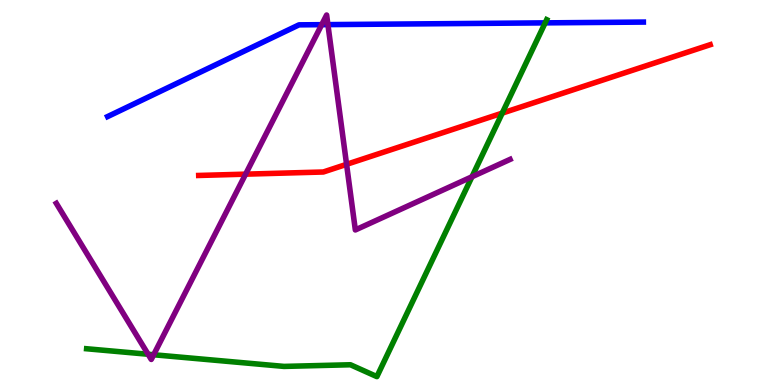[{'lines': ['blue', 'red'], 'intersections': []}, {'lines': ['green', 'red'], 'intersections': [{'x': 6.48, 'y': 7.06}]}, {'lines': ['purple', 'red'], 'intersections': [{'x': 3.17, 'y': 5.48}, {'x': 4.47, 'y': 5.73}]}, {'lines': ['blue', 'green'], 'intersections': [{'x': 7.03, 'y': 9.41}]}, {'lines': ['blue', 'purple'], 'intersections': [{'x': 4.15, 'y': 9.36}, {'x': 4.23, 'y': 9.36}]}, {'lines': ['green', 'purple'], 'intersections': [{'x': 1.91, 'y': 0.799}, {'x': 1.98, 'y': 0.786}, {'x': 6.09, 'y': 5.41}]}]